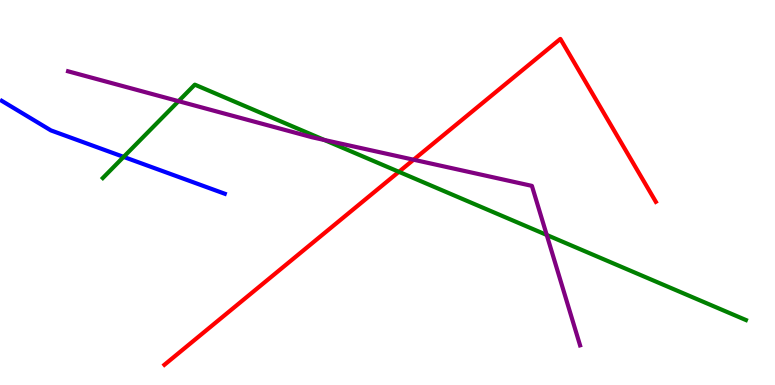[{'lines': ['blue', 'red'], 'intersections': []}, {'lines': ['green', 'red'], 'intersections': [{'x': 5.15, 'y': 5.54}]}, {'lines': ['purple', 'red'], 'intersections': [{'x': 5.34, 'y': 5.85}]}, {'lines': ['blue', 'green'], 'intersections': [{'x': 1.6, 'y': 5.92}]}, {'lines': ['blue', 'purple'], 'intersections': []}, {'lines': ['green', 'purple'], 'intersections': [{'x': 2.3, 'y': 7.37}, {'x': 4.19, 'y': 6.36}, {'x': 7.05, 'y': 3.9}]}]